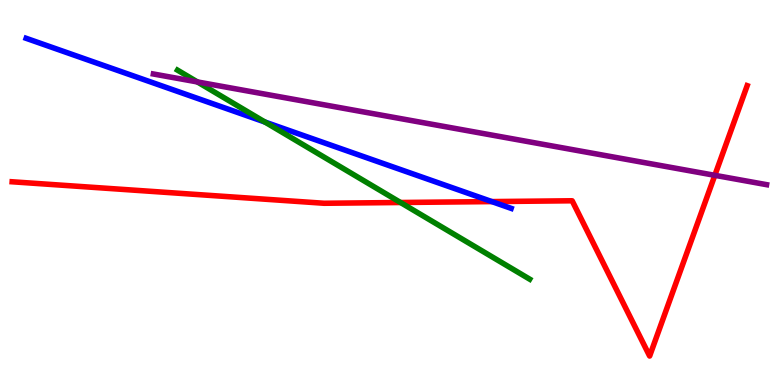[{'lines': ['blue', 'red'], 'intersections': [{'x': 6.35, 'y': 4.76}]}, {'lines': ['green', 'red'], 'intersections': [{'x': 5.17, 'y': 4.74}]}, {'lines': ['purple', 'red'], 'intersections': [{'x': 9.22, 'y': 5.45}]}, {'lines': ['blue', 'green'], 'intersections': [{'x': 3.42, 'y': 6.83}]}, {'lines': ['blue', 'purple'], 'intersections': []}, {'lines': ['green', 'purple'], 'intersections': [{'x': 2.55, 'y': 7.87}]}]